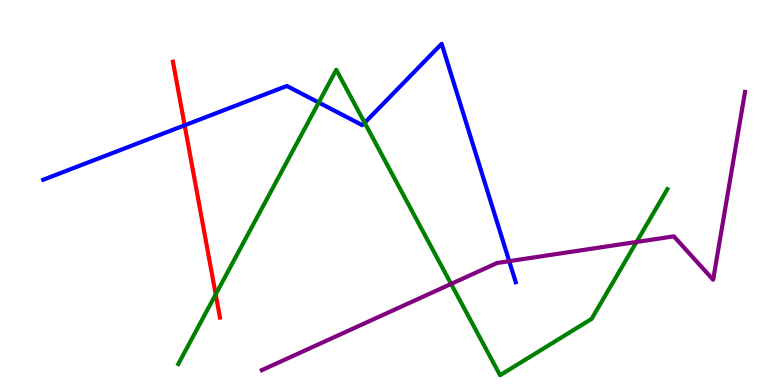[{'lines': ['blue', 'red'], 'intersections': [{'x': 2.38, 'y': 6.75}]}, {'lines': ['green', 'red'], 'intersections': [{'x': 2.78, 'y': 2.35}]}, {'lines': ['purple', 'red'], 'intersections': []}, {'lines': ['blue', 'green'], 'intersections': [{'x': 4.11, 'y': 7.34}, {'x': 4.71, 'y': 6.81}]}, {'lines': ['blue', 'purple'], 'intersections': [{'x': 6.57, 'y': 3.22}]}, {'lines': ['green', 'purple'], 'intersections': [{'x': 5.82, 'y': 2.63}, {'x': 8.21, 'y': 3.72}]}]